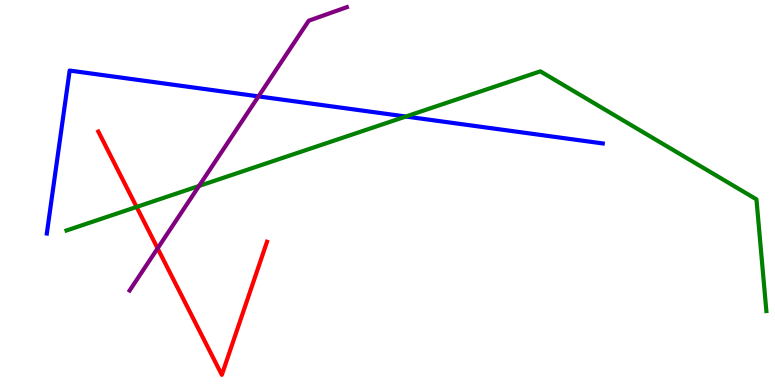[{'lines': ['blue', 'red'], 'intersections': []}, {'lines': ['green', 'red'], 'intersections': [{'x': 1.76, 'y': 4.62}]}, {'lines': ['purple', 'red'], 'intersections': [{'x': 2.03, 'y': 3.55}]}, {'lines': ['blue', 'green'], 'intersections': [{'x': 5.24, 'y': 6.97}]}, {'lines': ['blue', 'purple'], 'intersections': [{'x': 3.34, 'y': 7.5}]}, {'lines': ['green', 'purple'], 'intersections': [{'x': 2.57, 'y': 5.17}]}]